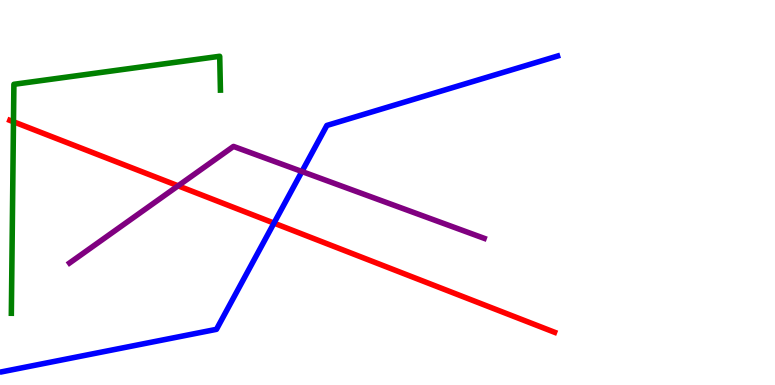[{'lines': ['blue', 'red'], 'intersections': [{'x': 3.54, 'y': 4.2}]}, {'lines': ['green', 'red'], 'intersections': [{'x': 0.174, 'y': 6.84}]}, {'lines': ['purple', 'red'], 'intersections': [{'x': 2.3, 'y': 5.17}]}, {'lines': ['blue', 'green'], 'intersections': []}, {'lines': ['blue', 'purple'], 'intersections': [{'x': 3.9, 'y': 5.55}]}, {'lines': ['green', 'purple'], 'intersections': []}]